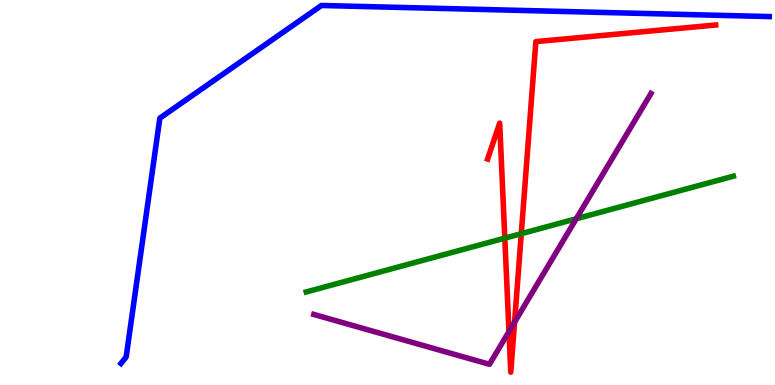[{'lines': ['blue', 'red'], 'intersections': []}, {'lines': ['green', 'red'], 'intersections': [{'x': 6.51, 'y': 3.81}, {'x': 6.73, 'y': 3.93}]}, {'lines': ['purple', 'red'], 'intersections': [{'x': 6.57, 'y': 1.39}, {'x': 6.64, 'y': 1.63}]}, {'lines': ['blue', 'green'], 'intersections': []}, {'lines': ['blue', 'purple'], 'intersections': []}, {'lines': ['green', 'purple'], 'intersections': [{'x': 7.44, 'y': 4.32}]}]